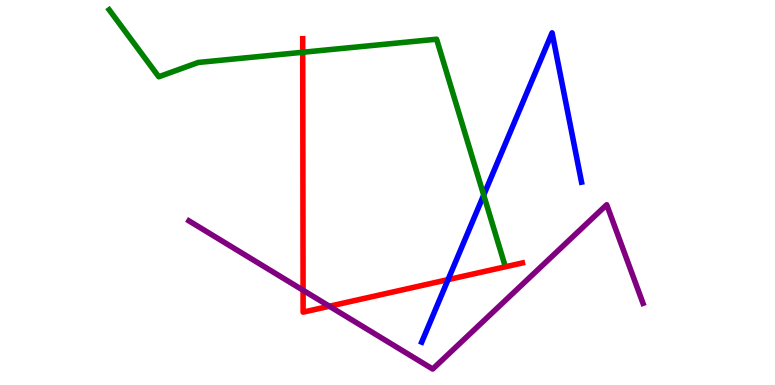[{'lines': ['blue', 'red'], 'intersections': [{'x': 5.78, 'y': 2.74}]}, {'lines': ['green', 'red'], 'intersections': [{'x': 3.91, 'y': 8.64}]}, {'lines': ['purple', 'red'], 'intersections': [{'x': 3.91, 'y': 2.46}, {'x': 4.25, 'y': 2.05}]}, {'lines': ['blue', 'green'], 'intersections': [{'x': 6.24, 'y': 4.93}]}, {'lines': ['blue', 'purple'], 'intersections': []}, {'lines': ['green', 'purple'], 'intersections': []}]